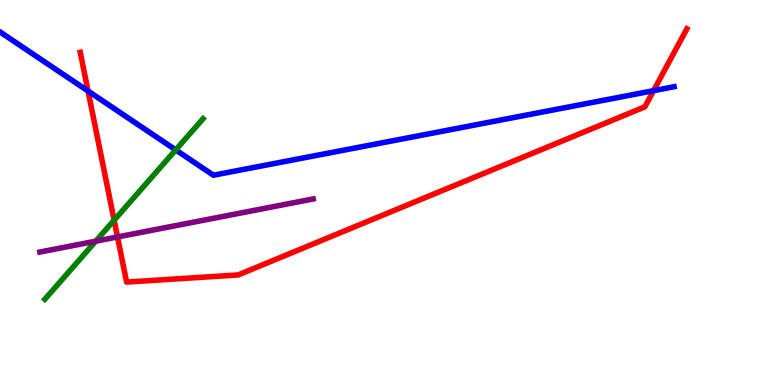[{'lines': ['blue', 'red'], 'intersections': [{'x': 1.14, 'y': 7.64}, {'x': 8.43, 'y': 7.64}]}, {'lines': ['green', 'red'], 'intersections': [{'x': 1.47, 'y': 4.28}]}, {'lines': ['purple', 'red'], 'intersections': [{'x': 1.52, 'y': 3.85}]}, {'lines': ['blue', 'green'], 'intersections': [{'x': 2.27, 'y': 6.11}]}, {'lines': ['blue', 'purple'], 'intersections': []}, {'lines': ['green', 'purple'], 'intersections': [{'x': 1.24, 'y': 3.74}]}]